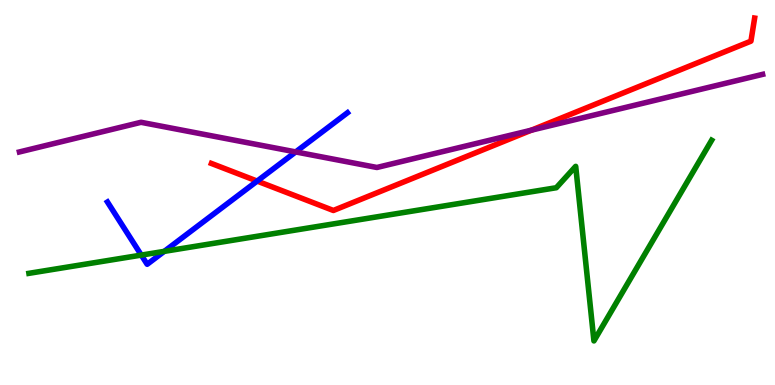[{'lines': ['blue', 'red'], 'intersections': [{'x': 3.32, 'y': 5.3}]}, {'lines': ['green', 'red'], 'intersections': []}, {'lines': ['purple', 'red'], 'intersections': [{'x': 6.86, 'y': 6.62}]}, {'lines': ['blue', 'green'], 'intersections': [{'x': 1.82, 'y': 3.37}, {'x': 2.12, 'y': 3.47}]}, {'lines': ['blue', 'purple'], 'intersections': [{'x': 3.82, 'y': 6.05}]}, {'lines': ['green', 'purple'], 'intersections': []}]